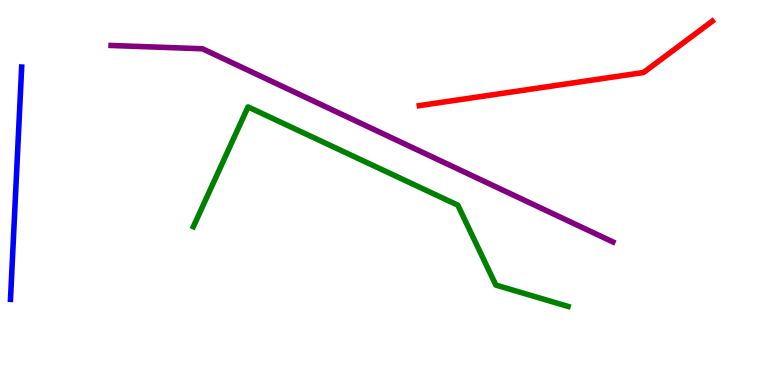[{'lines': ['blue', 'red'], 'intersections': []}, {'lines': ['green', 'red'], 'intersections': []}, {'lines': ['purple', 'red'], 'intersections': []}, {'lines': ['blue', 'green'], 'intersections': []}, {'lines': ['blue', 'purple'], 'intersections': []}, {'lines': ['green', 'purple'], 'intersections': []}]